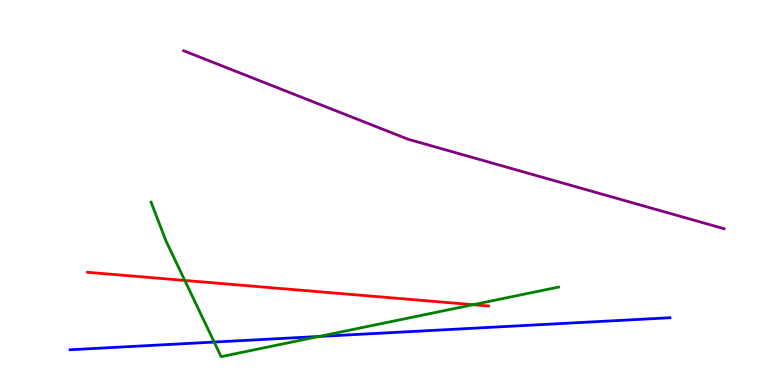[{'lines': ['blue', 'red'], 'intersections': []}, {'lines': ['green', 'red'], 'intersections': [{'x': 2.38, 'y': 2.72}, {'x': 6.1, 'y': 2.09}]}, {'lines': ['purple', 'red'], 'intersections': []}, {'lines': ['blue', 'green'], 'intersections': [{'x': 2.76, 'y': 1.12}, {'x': 4.12, 'y': 1.26}]}, {'lines': ['blue', 'purple'], 'intersections': []}, {'lines': ['green', 'purple'], 'intersections': []}]